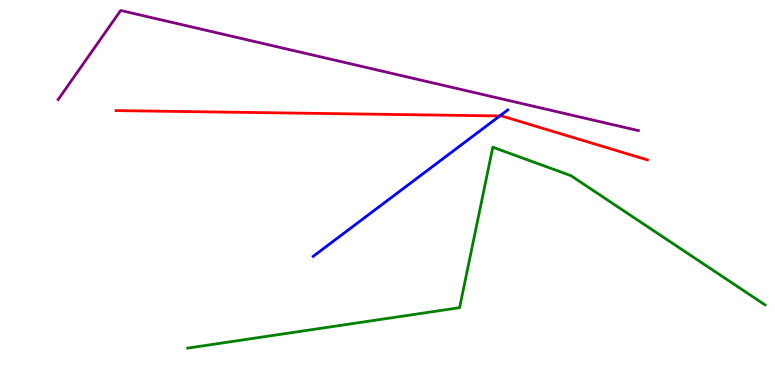[{'lines': ['blue', 'red'], 'intersections': [{'x': 6.45, 'y': 6.99}]}, {'lines': ['green', 'red'], 'intersections': []}, {'lines': ['purple', 'red'], 'intersections': []}, {'lines': ['blue', 'green'], 'intersections': []}, {'lines': ['blue', 'purple'], 'intersections': []}, {'lines': ['green', 'purple'], 'intersections': []}]